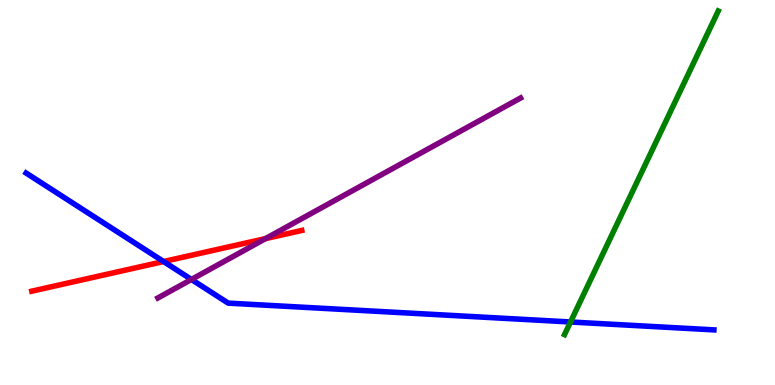[{'lines': ['blue', 'red'], 'intersections': [{'x': 2.11, 'y': 3.21}]}, {'lines': ['green', 'red'], 'intersections': []}, {'lines': ['purple', 'red'], 'intersections': [{'x': 3.43, 'y': 3.8}]}, {'lines': ['blue', 'green'], 'intersections': [{'x': 7.36, 'y': 1.64}]}, {'lines': ['blue', 'purple'], 'intersections': [{'x': 2.47, 'y': 2.74}]}, {'lines': ['green', 'purple'], 'intersections': []}]